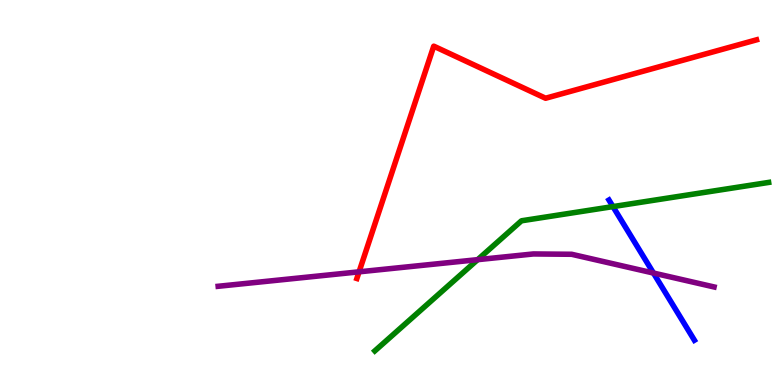[{'lines': ['blue', 'red'], 'intersections': []}, {'lines': ['green', 'red'], 'intersections': []}, {'lines': ['purple', 'red'], 'intersections': [{'x': 4.63, 'y': 2.94}]}, {'lines': ['blue', 'green'], 'intersections': [{'x': 7.91, 'y': 4.63}]}, {'lines': ['blue', 'purple'], 'intersections': [{'x': 8.43, 'y': 2.91}]}, {'lines': ['green', 'purple'], 'intersections': [{'x': 6.16, 'y': 3.26}]}]